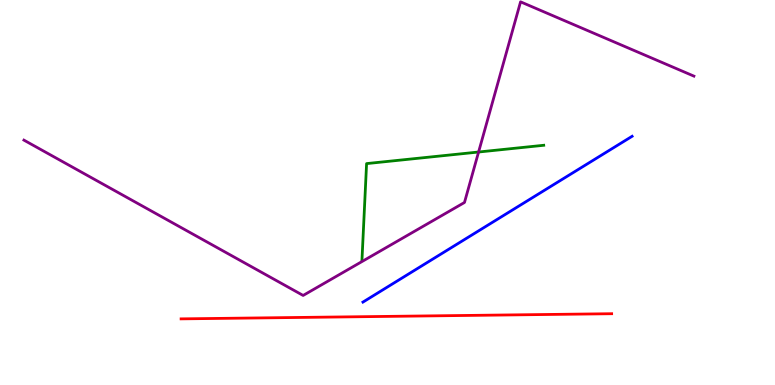[{'lines': ['blue', 'red'], 'intersections': []}, {'lines': ['green', 'red'], 'intersections': []}, {'lines': ['purple', 'red'], 'intersections': []}, {'lines': ['blue', 'green'], 'intersections': []}, {'lines': ['blue', 'purple'], 'intersections': []}, {'lines': ['green', 'purple'], 'intersections': [{'x': 6.18, 'y': 6.05}]}]